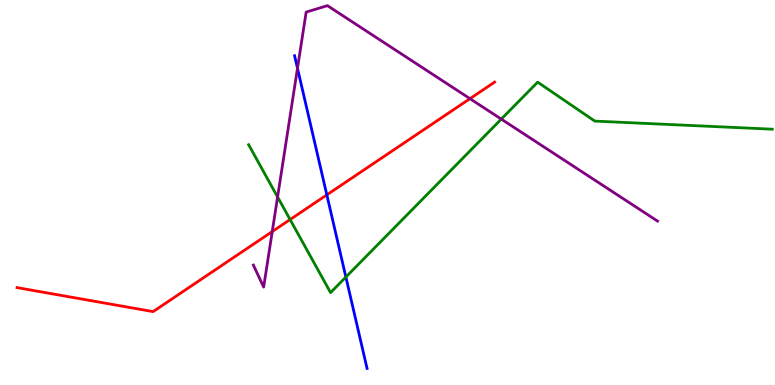[{'lines': ['blue', 'red'], 'intersections': [{'x': 4.22, 'y': 4.94}]}, {'lines': ['green', 'red'], 'intersections': [{'x': 3.74, 'y': 4.3}]}, {'lines': ['purple', 'red'], 'intersections': [{'x': 3.51, 'y': 3.99}, {'x': 6.06, 'y': 7.44}]}, {'lines': ['blue', 'green'], 'intersections': [{'x': 4.46, 'y': 2.8}]}, {'lines': ['blue', 'purple'], 'intersections': [{'x': 3.84, 'y': 8.23}]}, {'lines': ['green', 'purple'], 'intersections': [{'x': 3.58, 'y': 4.88}, {'x': 6.47, 'y': 6.91}]}]